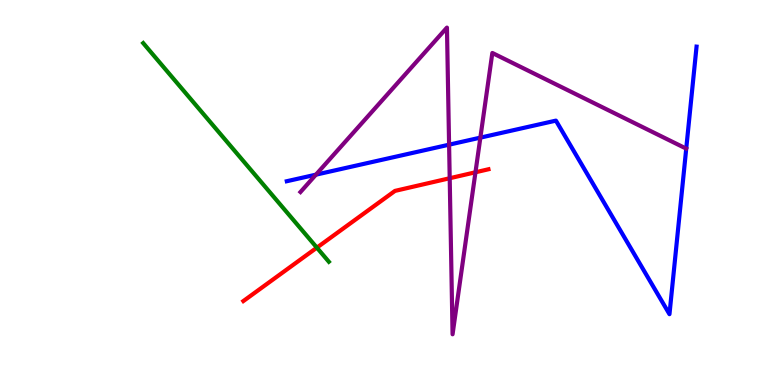[{'lines': ['blue', 'red'], 'intersections': []}, {'lines': ['green', 'red'], 'intersections': [{'x': 4.09, 'y': 3.57}]}, {'lines': ['purple', 'red'], 'intersections': [{'x': 5.8, 'y': 5.37}, {'x': 6.14, 'y': 5.53}]}, {'lines': ['blue', 'green'], 'intersections': []}, {'lines': ['blue', 'purple'], 'intersections': [{'x': 4.08, 'y': 5.46}, {'x': 5.79, 'y': 6.24}, {'x': 6.2, 'y': 6.43}]}, {'lines': ['green', 'purple'], 'intersections': []}]